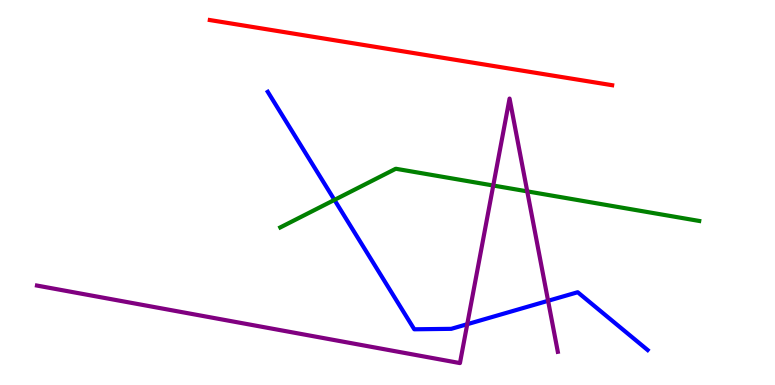[{'lines': ['blue', 'red'], 'intersections': []}, {'lines': ['green', 'red'], 'intersections': []}, {'lines': ['purple', 'red'], 'intersections': []}, {'lines': ['blue', 'green'], 'intersections': [{'x': 4.32, 'y': 4.81}]}, {'lines': ['blue', 'purple'], 'intersections': [{'x': 6.03, 'y': 1.58}, {'x': 7.07, 'y': 2.19}]}, {'lines': ['green', 'purple'], 'intersections': [{'x': 6.36, 'y': 5.18}, {'x': 6.8, 'y': 5.03}]}]